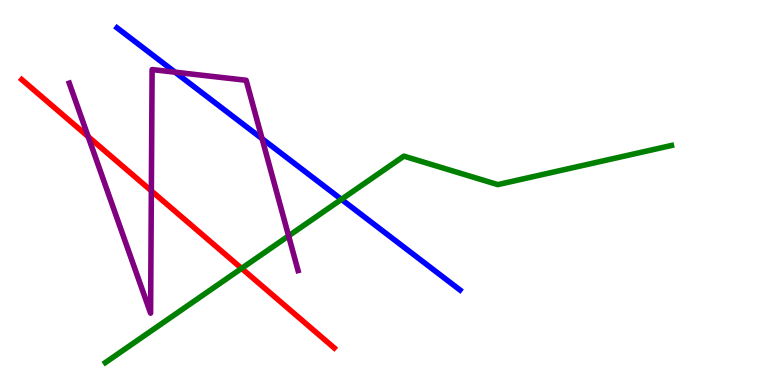[{'lines': ['blue', 'red'], 'intersections': []}, {'lines': ['green', 'red'], 'intersections': [{'x': 3.12, 'y': 3.03}]}, {'lines': ['purple', 'red'], 'intersections': [{'x': 1.14, 'y': 6.45}, {'x': 1.95, 'y': 5.04}]}, {'lines': ['blue', 'green'], 'intersections': [{'x': 4.41, 'y': 4.82}]}, {'lines': ['blue', 'purple'], 'intersections': [{'x': 2.26, 'y': 8.13}, {'x': 3.38, 'y': 6.4}]}, {'lines': ['green', 'purple'], 'intersections': [{'x': 3.72, 'y': 3.87}]}]